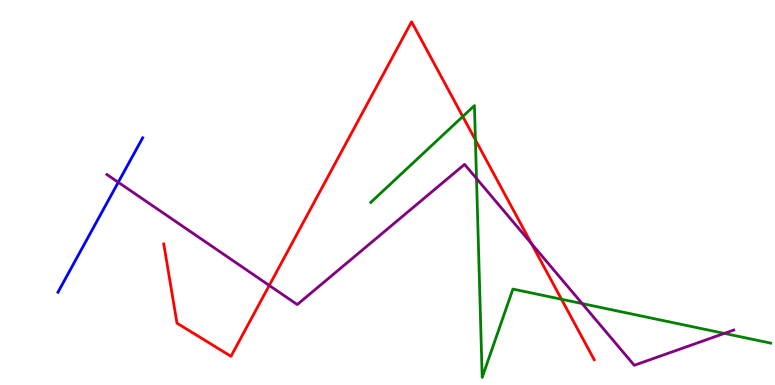[{'lines': ['blue', 'red'], 'intersections': []}, {'lines': ['green', 'red'], 'intersections': [{'x': 5.97, 'y': 6.97}, {'x': 6.13, 'y': 6.37}, {'x': 7.25, 'y': 2.23}]}, {'lines': ['purple', 'red'], 'intersections': [{'x': 3.47, 'y': 2.59}, {'x': 6.86, 'y': 3.68}]}, {'lines': ['blue', 'green'], 'intersections': []}, {'lines': ['blue', 'purple'], 'intersections': [{'x': 1.53, 'y': 5.27}]}, {'lines': ['green', 'purple'], 'intersections': [{'x': 6.15, 'y': 5.36}, {'x': 7.51, 'y': 2.11}, {'x': 9.35, 'y': 1.34}]}]